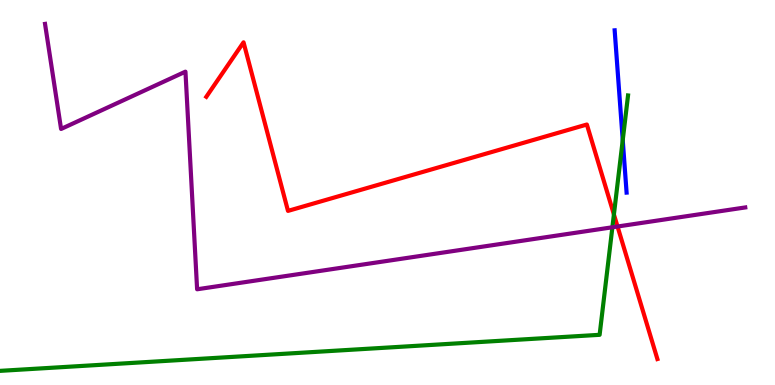[{'lines': ['blue', 'red'], 'intersections': []}, {'lines': ['green', 'red'], 'intersections': [{'x': 7.92, 'y': 4.43}]}, {'lines': ['purple', 'red'], 'intersections': [{'x': 7.97, 'y': 4.12}]}, {'lines': ['blue', 'green'], 'intersections': [{'x': 8.04, 'y': 6.36}]}, {'lines': ['blue', 'purple'], 'intersections': []}, {'lines': ['green', 'purple'], 'intersections': [{'x': 7.9, 'y': 4.1}]}]